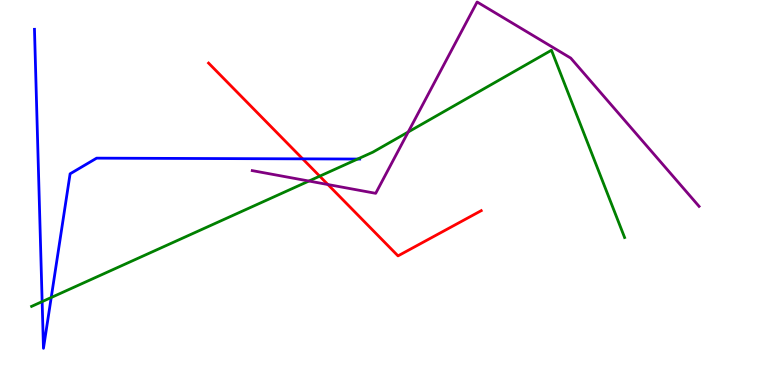[{'lines': ['blue', 'red'], 'intersections': [{'x': 3.91, 'y': 5.87}]}, {'lines': ['green', 'red'], 'intersections': [{'x': 4.13, 'y': 5.42}]}, {'lines': ['purple', 'red'], 'intersections': [{'x': 4.23, 'y': 5.21}]}, {'lines': ['blue', 'green'], 'intersections': [{'x': 0.544, 'y': 2.17}, {'x': 0.661, 'y': 2.27}, {'x': 4.61, 'y': 5.87}]}, {'lines': ['blue', 'purple'], 'intersections': []}, {'lines': ['green', 'purple'], 'intersections': [{'x': 3.99, 'y': 5.3}, {'x': 5.27, 'y': 6.57}]}]